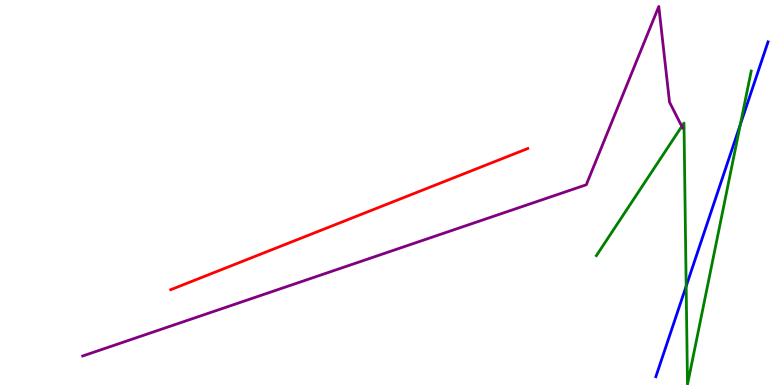[{'lines': ['blue', 'red'], 'intersections': []}, {'lines': ['green', 'red'], 'intersections': []}, {'lines': ['purple', 'red'], 'intersections': []}, {'lines': ['blue', 'green'], 'intersections': [{'x': 8.85, 'y': 2.57}, {'x': 9.55, 'y': 6.77}]}, {'lines': ['blue', 'purple'], 'intersections': []}, {'lines': ['green', 'purple'], 'intersections': [{'x': 8.8, 'y': 6.72}]}]